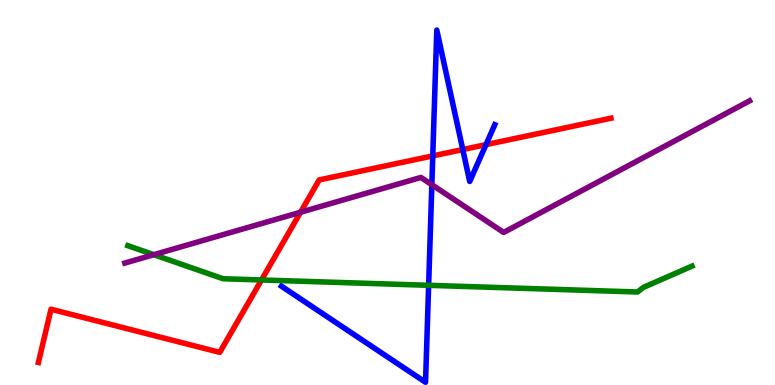[{'lines': ['blue', 'red'], 'intersections': [{'x': 5.58, 'y': 5.95}, {'x': 5.97, 'y': 6.12}, {'x': 6.27, 'y': 6.24}]}, {'lines': ['green', 'red'], 'intersections': [{'x': 3.37, 'y': 2.73}]}, {'lines': ['purple', 'red'], 'intersections': [{'x': 3.88, 'y': 4.49}]}, {'lines': ['blue', 'green'], 'intersections': [{'x': 5.53, 'y': 2.59}]}, {'lines': ['blue', 'purple'], 'intersections': [{'x': 5.57, 'y': 5.2}]}, {'lines': ['green', 'purple'], 'intersections': [{'x': 1.98, 'y': 3.38}]}]